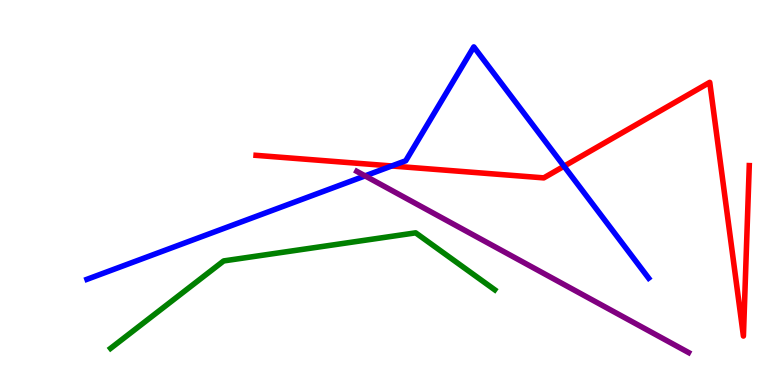[{'lines': ['blue', 'red'], 'intersections': [{'x': 5.05, 'y': 5.69}, {'x': 7.28, 'y': 5.68}]}, {'lines': ['green', 'red'], 'intersections': []}, {'lines': ['purple', 'red'], 'intersections': []}, {'lines': ['blue', 'green'], 'intersections': []}, {'lines': ['blue', 'purple'], 'intersections': [{'x': 4.71, 'y': 5.43}]}, {'lines': ['green', 'purple'], 'intersections': []}]